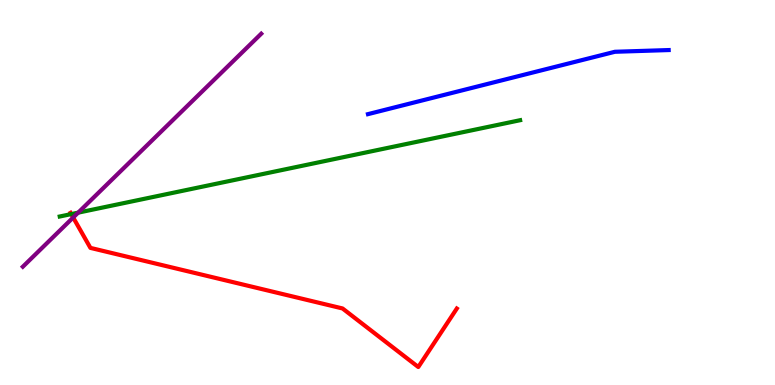[{'lines': ['blue', 'red'], 'intersections': []}, {'lines': ['green', 'red'], 'intersections': [{'x': 0.919, 'y': 4.44}]}, {'lines': ['purple', 'red'], 'intersections': [{'x': 0.944, 'y': 4.35}]}, {'lines': ['blue', 'green'], 'intersections': []}, {'lines': ['blue', 'purple'], 'intersections': []}, {'lines': ['green', 'purple'], 'intersections': [{'x': 1.01, 'y': 4.48}]}]